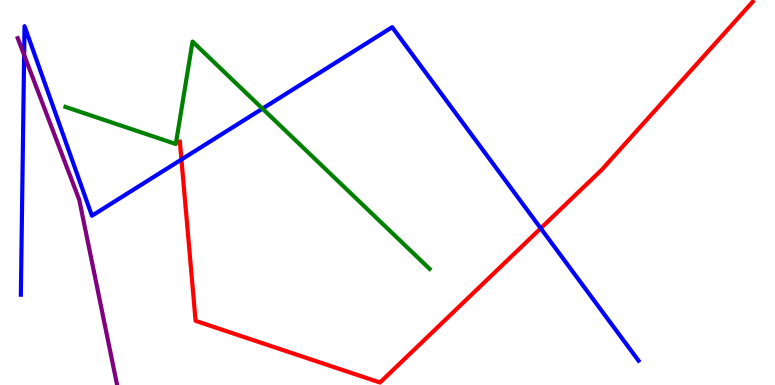[{'lines': ['blue', 'red'], 'intersections': [{'x': 2.34, 'y': 5.86}, {'x': 6.98, 'y': 4.07}]}, {'lines': ['green', 'red'], 'intersections': []}, {'lines': ['purple', 'red'], 'intersections': []}, {'lines': ['blue', 'green'], 'intersections': [{'x': 3.39, 'y': 7.18}]}, {'lines': ['blue', 'purple'], 'intersections': [{'x': 0.312, 'y': 8.57}]}, {'lines': ['green', 'purple'], 'intersections': []}]